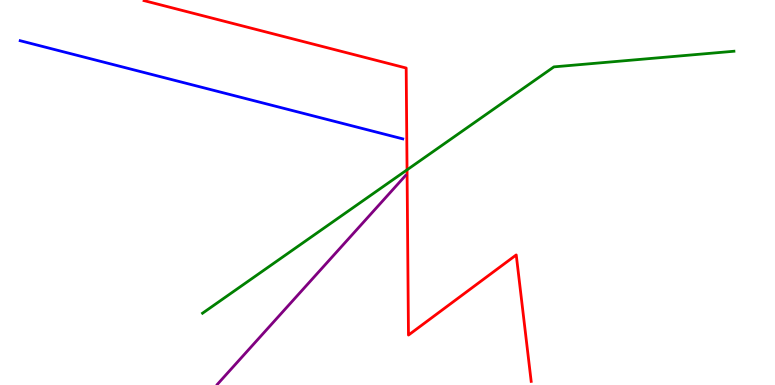[{'lines': ['blue', 'red'], 'intersections': []}, {'lines': ['green', 'red'], 'intersections': [{'x': 5.25, 'y': 5.59}]}, {'lines': ['purple', 'red'], 'intersections': []}, {'lines': ['blue', 'green'], 'intersections': []}, {'lines': ['blue', 'purple'], 'intersections': []}, {'lines': ['green', 'purple'], 'intersections': []}]